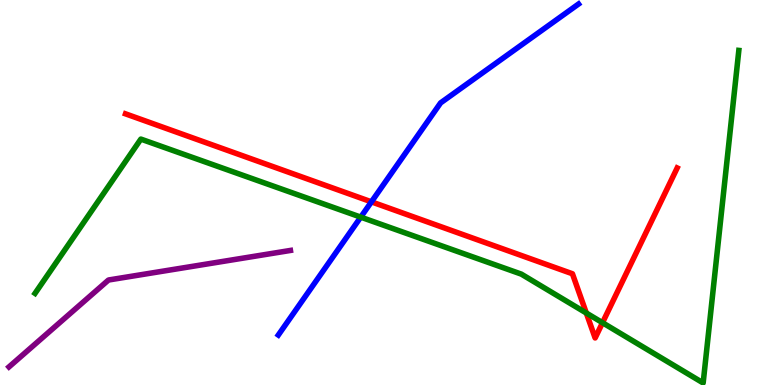[{'lines': ['blue', 'red'], 'intersections': [{'x': 4.79, 'y': 4.76}]}, {'lines': ['green', 'red'], 'intersections': [{'x': 7.57, 'y': 1.87}, {'x': 7.77, 'y': 1.62}]}, {'lines': ['purple', 'red'], 'intersections': []}, {'lines': ['blue', 'green'], 'intersections': [{'x': 4.65, 'y': 4.36}]}, {'lines': ['blue', 'purple'], 'intersections': []}, {'lines': ['green', 'purple'], 'intersections': []}]